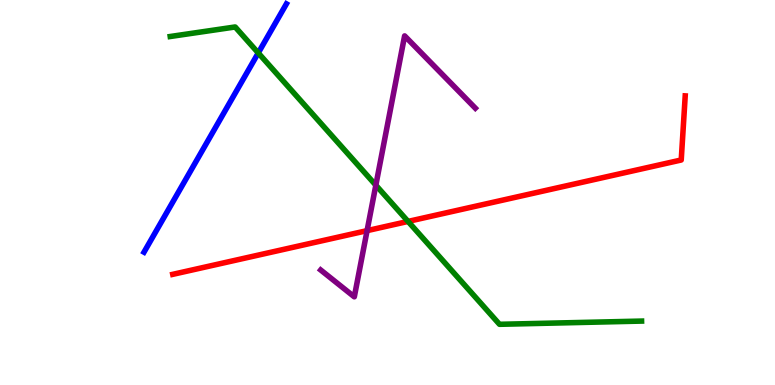[{'lines': ['blue', 'red'], 'intersections': []}, {'lines': ['green', 'red'], 'intersections': [{'x': 5.27, 'y': 4.25}]}, {'lines': ['purple', 'red'], 'intersections': [{'x': 4.74, 'y': 4.01}]}, {'lines': ['blue', 'green'], 'intersections': [{'x': 3.33, 'y': 8.62}]}, {'lines': ['blue', 'purple'], 'intersections': []}, {'lines': ['green', 'purple'], 'intersections': [{'x': 4.85, 'y': 5.19}]}]